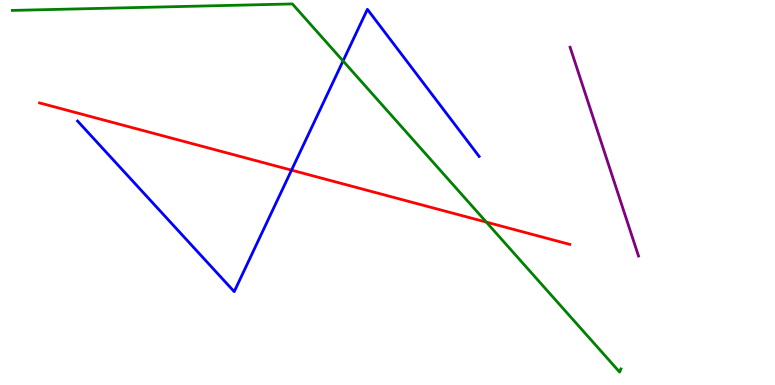[{'lines': ['blue', 'red'], 'intersections': [{'x': 3.76, 'y': 5.58}]}, {'lines': ['green', 'red'], 'intersections': [{'x': 6.28, 'y': 4.23}]}, {'lines': ['purple', 'red'], 'intersections': []}, {'lines': ['blue', 'green'], 'intersections': [{'x': 4.43, 'y': 8.42}]}, {'lines': ['blue', 'purple'], 'intersections': []}, {'lines': ['green', 'purple'], 'intersections': []}]